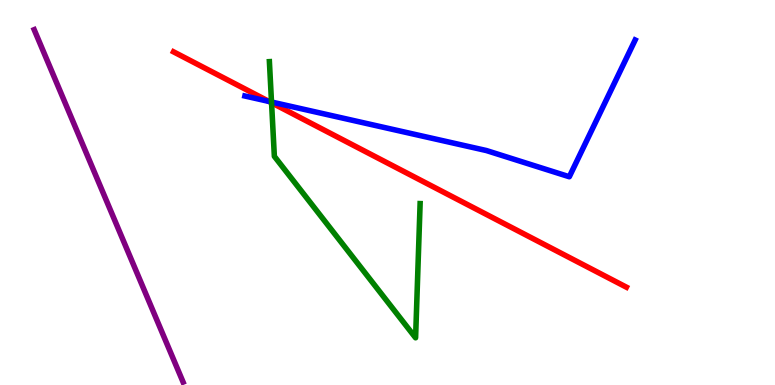[{'lines': ['blue', 'red'], 'intersections': [{'x': 3.47, 'y': 7.36}]}, {'lines': ['green', 'red'], 'intersections': [{'x': 3.5, 'y': 7.33}]}, {'lines': ['purple', 'red'], 'intersections': []}, {'lines': ['blue', 'green'], 'intersections': [{'x': 3.5, 'y': 7.35}]}, {'lines': ['blue', 'purple'], 'intersections': []}, {'lines': ['green', 'purple'], 'intersections': []}]